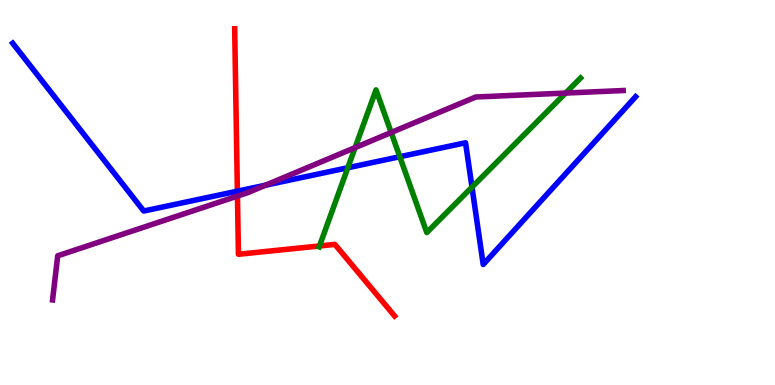[{'lines': ['blue', 'red'], 'intersections': [{'x': 3.06, 'y': 5.03}]}, {'lines': ['green', 'red'], 'intersections': [{'x': 4.12, 'y': 3.61}]}, {'lines': ['purple', 'red'], 'intersections': [{'x': 3.06, 'y': 4.91}]}, {'lines': ['blue', 'green'], 'intersections': [{'x': 4.49, 'y': 5.64}, {'x': 5.16, 'y': 5.93}, {'x': 6.09, 'y': 5.14}]}, {'lines': ['blue', 'purple'], 'intersections': [{'x': 3.43, 'y': 5.19}]}, {'lines': ['green', 'purple'], 'intersections': [{'x': 4.58, 'y': 6.17}, {'x': 5.05, 'y': 6.56}, {'x': 7.3, 'y': 7.58}]}]